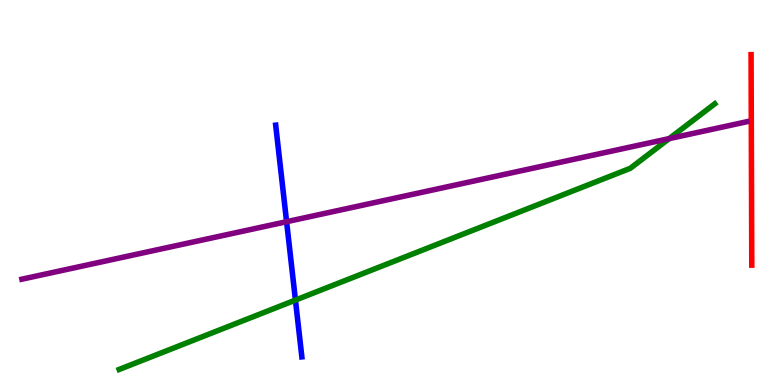[{'lines': ['blue', 'red'], 'intersections': []}, {'lines': ['green', 'red'], 'intersections': []}, {'lines': ['purple', 'red'], 'intersections': []}, {'lines': ['blue', 'green'], 'intersections': [{'x': 3.81, 'y': 2.21}]}, {'lines': ['blue', 'purple'], 'intersections': [{'x': 3.7, 'y': 4.24}]}, {'lines': ['green', 'purple'], 'intersections': [{'x': 8.63, 'y': 6.4}]}]